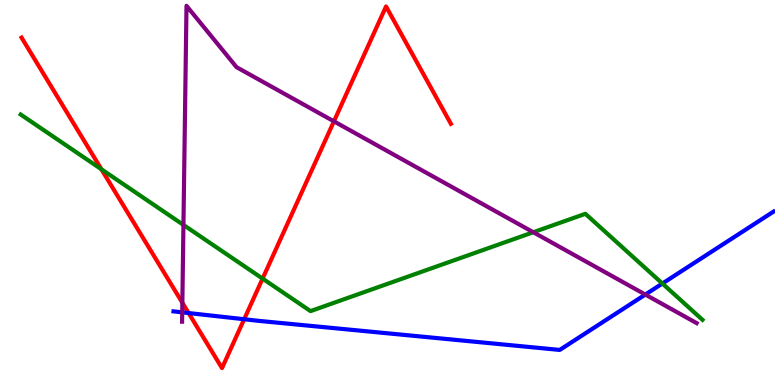[{'lines': ['blue', 'red'], 'intersections': [{'x': 2.43, 'y': 1.87}, {'x': 3.15, 'y': 1.71}]}, {'lines': ['green', 'red'], 'intersections': [{'x': 1.31, 'y': 5.6}, {'x': 3.39, 'y': 2.76}]}, {'lines': ['purple', 'red'], 'intersections': [{'x': 2.35, 'y': 2.14}, {'x': 4.31, 'y': 6.85}]}, {'lines': ['blue', 'green'], 'intersections': [{'x': 8.55, 'y': 2.64}]}, {'lines': ['blue', 'purple'], 'intersections': [{'x': 2.35, 'y': 1.89}, {'x': 8.33, 'y': 2.35}]}, {'lines': ['green', 'purple'], 'intersections': [{'x': 2.37, 'y': 4.16}, {'x': 6.88, 'y': 3.97}]}]